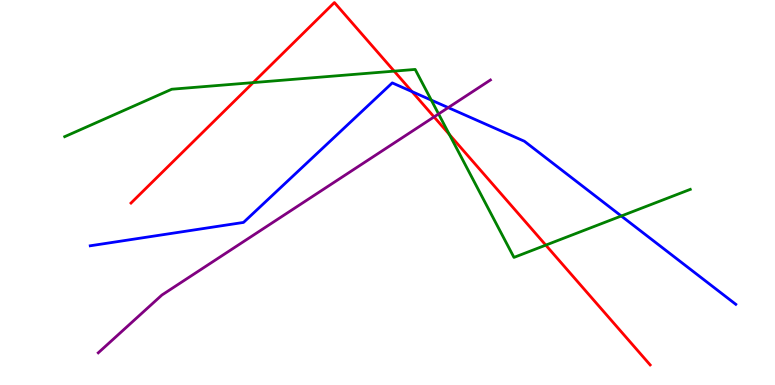[{'lines': ['blue', 'red'], 'intersections': [{'x': 5.32, 'y': 7.62}]}, {'lines': ['green', 'red'], 'intersections': [{'x': 3.27, 'y': 7.85}, {'x': 5.09, 'y': 8.15}, {'x': 5.8, 'y': 6.51}, {'x': 7.04, 'y': 3.63}]}, {'lines': ['purple', 'red'], 'intersections': [{'x': 5.6, 'y': 6.96}]}, {'lines': ['blue', 'green'], 'intersections': [{'x': 5.57, 'y': 7.4}, {'x': 8.02, 'y': 4.39}]}, {'lines': ['blue', 'purple'], 'intersections': [{'x': 5.78, 'y': 7.2}]}, {'lines': ['green', 'purple'], 'intersections': [{'x': 5.66, 'y': 7.04}]}]